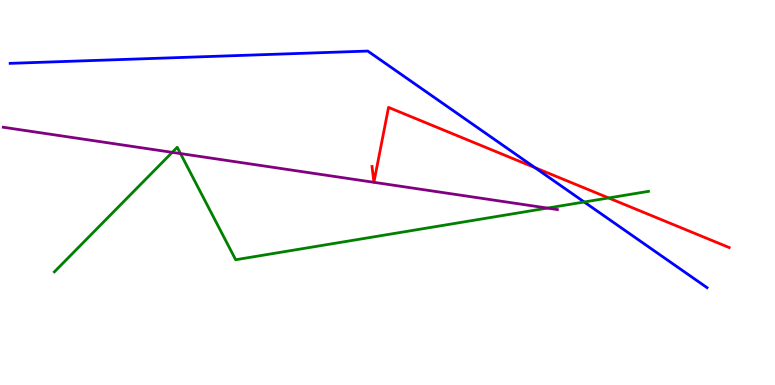[{'lines': ['blue', 'red'], 'intersections': [{'x': 6.9, 'y': 5.65}]}, {'lines': ['green', 'red'], 'intersections': [{'x': 7.85, 'y': 4.86}]}, {'lines': ['purple', 'red'], 'intersections': []}, {'lines': ['blue', 'green'], 'intersections': [{'x': 7.54, 'y': 4.75}]}, {'lines': ['blue', 'purple'], 'intersections': []}, {'lines': ['green', 'purple'], 'intersections': [{'x': 2.22, 'y': 6.04}, {'x': 2.33, 'y': 6.01}, {'x': 7.06, 'y': 4.6}]}]